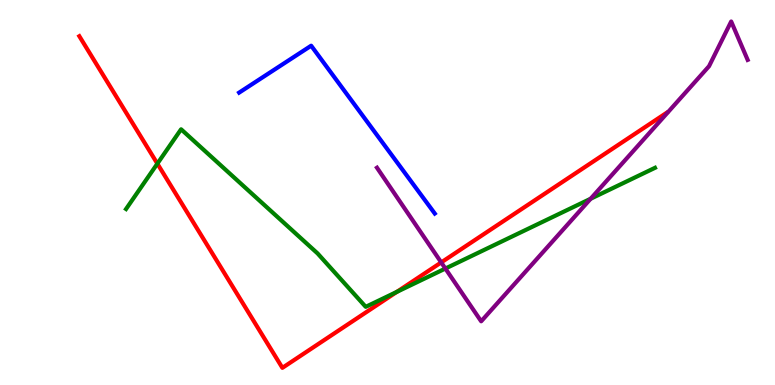[{'lines': ['blue', 'red'], 'intersections': []}, {'lines': ['green', 'red'], 'intersections': [{'x': 2.03, 'y': 5.75}, {'x': 5.12, 'y': 2.42}]}, {'lines': ['purple', 'red'], 'intersections': [{'x': 5.69, 'y': 3.18}]}, {'lines': ['blue', 'green'], 'intersections': []}, {'lines': ['blue', 'purple'], 'intersections': []}, {'lines': ['green', 'purple'], 'intersections': [{'x': 5.75, 'y': 3.02}, {'x': 7.62, 'y': 4.84}]}]